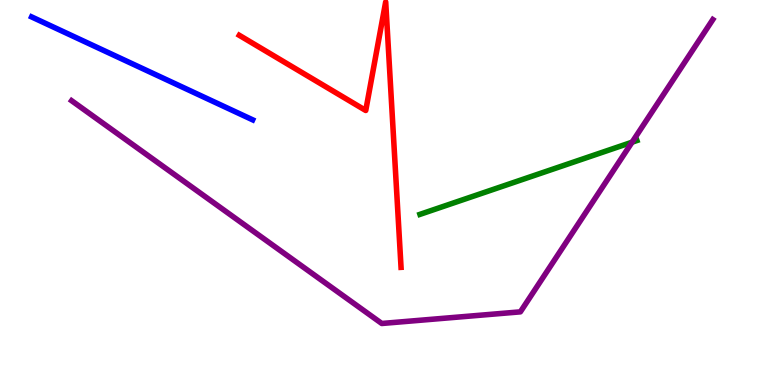[{'lines': ['blue', 'red'], 'intersections': []}, {'lines': ['green', 'red'], 'intersections': []}, {'lines': ['purple', 'red'], 'intersections': []}, {'lines': ['blue', 'green'], 'intersections': []}, {'lines': ['blue', 'purple'], 'intersections': []}, {'lines': ['green', 'purple'], 'intersections': [{'x': 8.16, 'y': 6.31}]}]